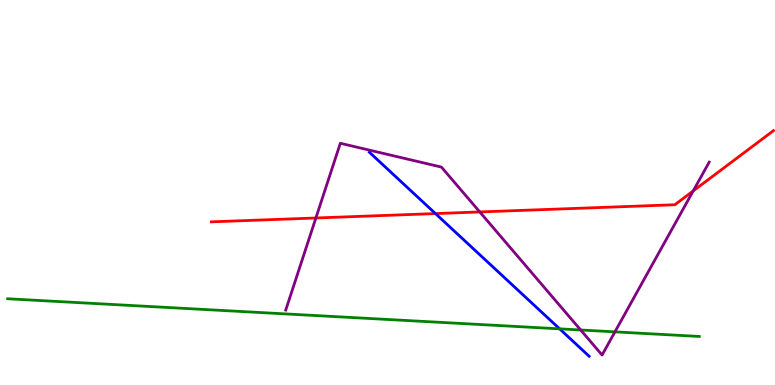[{'lines': ['blue', 'red'], 'intersections': [{'x': 5.62, 'y': 4.45}]}, {'lines': ['green', 'red'], 'intersections': []}, {'lines': ['purple', 'red'], 'intersections': [{'x': 4.08, 'y': 4.34}, {'x': 6.19, 'y': 4.5}, {'x': 8.94, 'y': 5.04}]}, {'lines': ['blue', 'green'], 'intersections': [{'x': 7.22, 'y': 1.46}]}, {'lines': ['blue', 'purple'], 'intersections': []}, {'lines': ['green', 'purple'], 'intersections': [{'x': 7.49, 'y': 1.43}, {'x': 7.93, 'y': 1.38}]}]